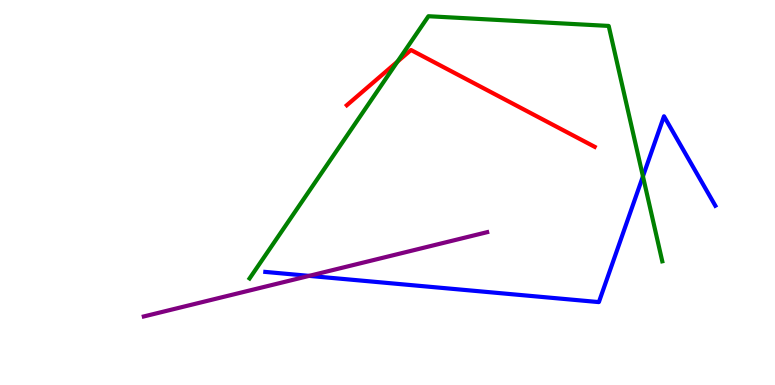[{'lines': ['blue', 'red'], 'intersections': []}, {'lines': ['green', 'red'], 'intersections': [{'x': 5.13, 'y': 8.4}]}, {'lines': ['purple', 'red'], 'intersections': []}, {'lines': ['blue', 'green'], 'intersections': [{'x': 8.3, 'y': 5.42}]}, {'lines': ['blue', 'purple'], 'intersections': [{'x': 3.99, 'y': 2.83}]}, {'lines': ['green', 'purple'], 'intersections': []}]